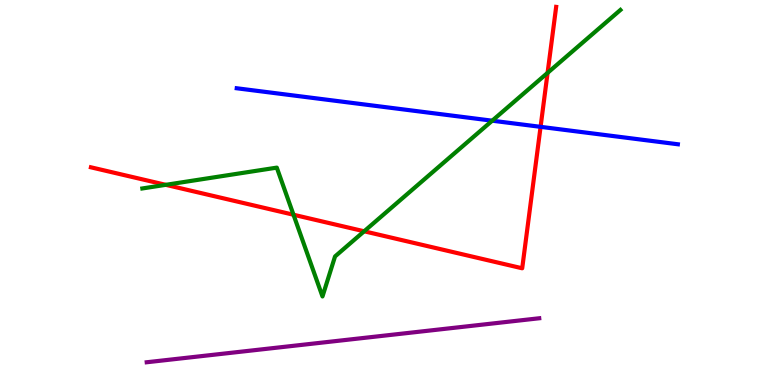[{'lines': ['blue', 'red'], 'intersections': [{'x': 6.98, 'y': 6.71}]}, {'lines': ['green', 'red'], 'intersections': [{'x': 2.14, 'y': 5.2}, {'x': 3.79, 'y': 4.42}, {'x': 4.7, 'y': 3.99}, {'x': 7.07, 'y': 8.11}]}, {'lines': ['purple', 'red'], 'intersections': []}, {'lines': ['blue', 'green'], 'intersections': [{'x': 6.35, 'y': 6.87}]}, {'lines': ['blue', 'purple'], 'intersections': []}, {'lines': ['green', 'purple'], 'intersections': []}]